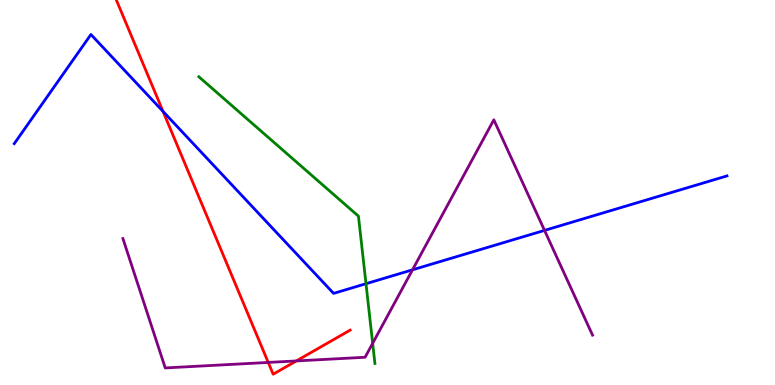[{'lines': ['blue', 'red'], 'intersections': [{'x': 2.1, 'y': 7.11}]}, {'lines': ['green', 'red'], 'intersections': []}, {'lines': ['purple', 'red'], 'intersections': [{'x': 3.46, 'y': 0.586}, {'x': 3.82, 'y': 0.625}]}, {'lines': ['blue', 'green'], 'intersections': [{'x': 4.72, 'y': 2.63}]}, {'lines': ['blue', 'purple'], 'intersections': [{'x': 5.32, 'y': 2.99}, {'x': 7.03, 'y': 4.02}]}, {'lines': ['green', 'purple'], 'intersections': [{'x': 4.81, 'y': 1.08}]}]